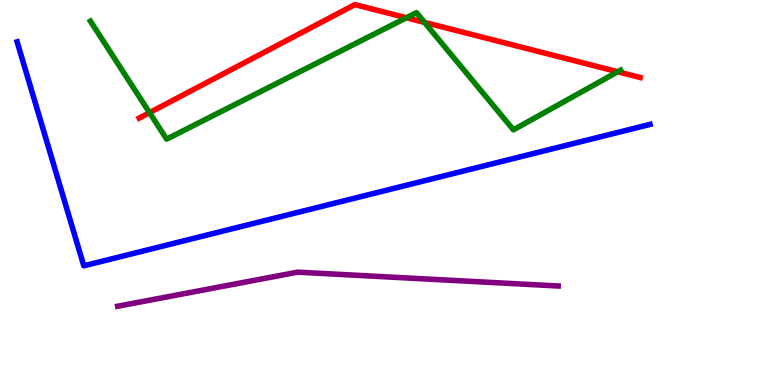[{'lines': ['blue', 'red'], 'intersections': []}, {'lines': ['green', 'red'], 'intersections': [{'x': 1.93, 'y': 7.07}, {'x': 5.24, 'y': 9.54}, {'x': 5.48, 'y': 9.42}, {'x': 7.97, 'y': 8.14}]}, {'lines': ['purple', 'red'], 'intersections': []}, {'lines': ['blue', 'green'], 'intersections': []}, {'lines': ['blue', 'purple'], 'intersections': []}, {'lines': ['green', 'purple'], 'intersections': []}]